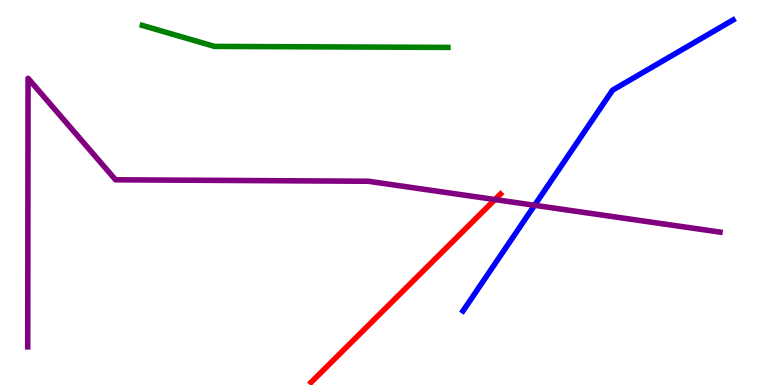[{'lines': ['blue', 'red'], 'intersections': []}, {'lines': ['green', 'red'], 'intersections': []}, {'lines': ['purple', 'red'], 'intersections': [{'x': 6.39, 'y': 4.82}]}, {'lines': ['blue', 'green'], 'intersections': []}, {'lines': ['blue', 'purple'], 'intersections': [{'x': 6.9, 'y': 4.67}]}, {'lines': ['green', 'purple'], 'intersections': []}]